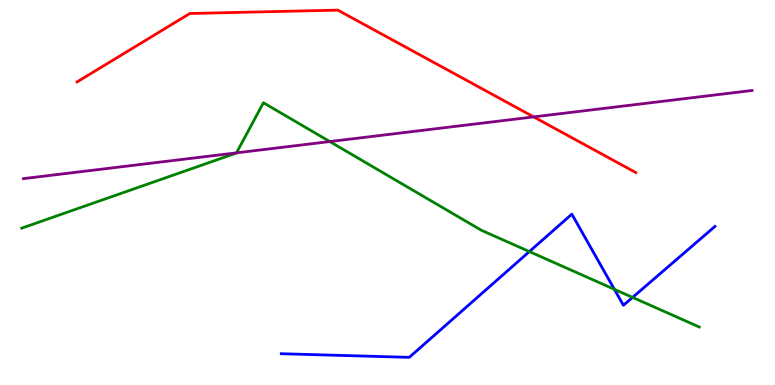[{'lines': ['blue', 'red'], 'intersections': []}, {'lines': ['green', 'red'], 'intersections': []}, {'lines': ['purple', 'red'], 'intersections': [{'x': 6.89, 'y': 6.96}]}, {'lines': ['blue', 'green'], 'intersections': [{'x': 6.83, 'y': 3.47}, {'x': 7.93, 'y': 2.49}, {'x': 8.16, 'y': 2.28}]}, {'lines': ['blue', 'purple'], 'intersections': []}, {'lines': ['green', 'purple'], 'intersections': [{'x': 3.05, 'y': 6.03}, {'x': 4.26, 'y': 6.32}]}]